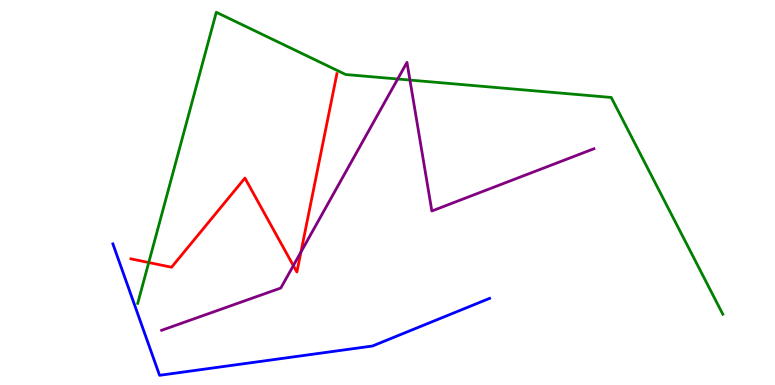[{'lines': ['blue', 'red'], 'intersections': []}, {'lines': ['green', 'red'], 'intersections': [{'x': 1.92, 'y': 3.18}]}, {'lines': ['purple', 'red'], 'intersections': [{'x': 3.79, 'y': 3.1}, {'x': 3.88, 'y': 3.45}]}, {'lines': ['blue', 'green'], 'intersections': []}, {'lines': ['blue', 'purple'], 'intersections': []}, {'lines': ['green', 'purple'], 'intersections': [{'x': 5.13, 'y': 7.95}, {'x': 5.29, 'y': 7.92}]}]